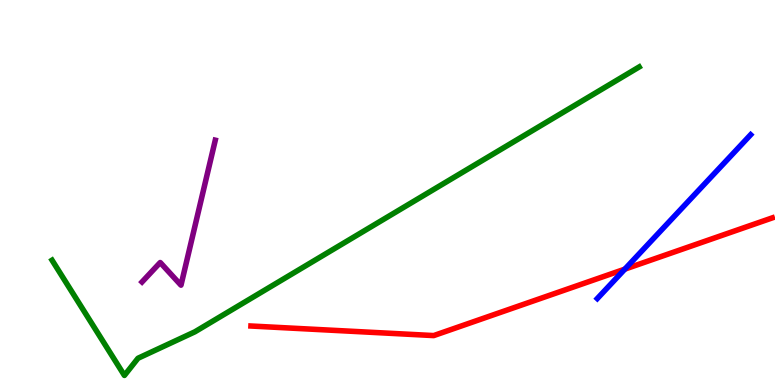[{'lines': ['blue', 'red'], 'intersections': [{'x': 8.06, 'y': 3.01}]}, {'lines': ['green', 'red'], 'intersections': []}, {'lines': ['purple', 'red'], 'intersections': []}, {'lines': ['blue', 'green'], 'intersections': []}, {'lines': ['blue', 'purple'], 'intersections': []}, {'lines': ['green', 'purple'], 'intersections': []}]